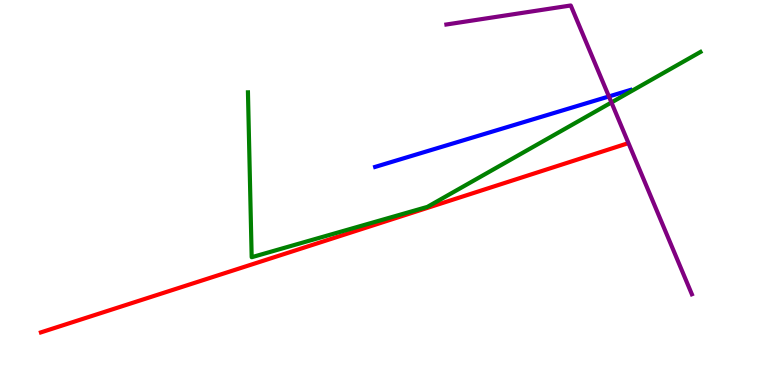[{'lines': ['blue', 'red'], 'intersections': []}, {'lines': ['green', 'red'], 'intersections': []}, {'lines': ['purple', 'red'], 'intersections': []}, {'lines': ['blue', 'green'], 'intersections': []}, {'lines': ['blue', 'purple'], 'intersections': [{'x': 7.86, 'y': 7.49}]}, {'lines': ['green', 'purple'], 'intersections': [{'x': 7.89, 'y': 7.34}]}]